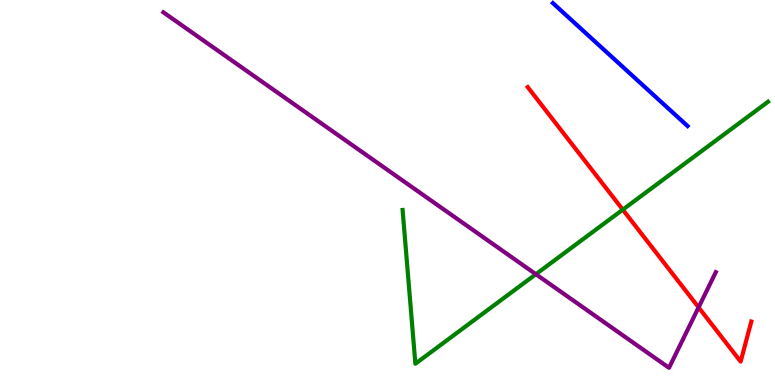[{'lines': ['blue', 'red'], 'intersections': []}, {'lines': ['green', 'red'], 'intersections': [{'x': 8.04, 'y': 4.55}]}, {'lines': ['purple', 'red'], 'intersections': [{'x': 9.01, 'y': 2.02}]}, {'lines': ['blue', 'green'], 'intersections': []}, {'lines': ['blue', 'purple'], 'intersections': []}, {'lines': ['green', 'purple'], 'intersections': [{'x': 6.91, 'y': 2.88}]}]